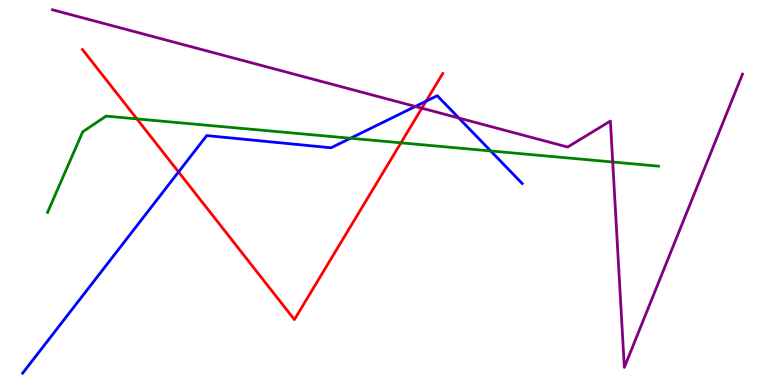[{'lines': ['blue', 'red'], 'intersections': [{'x': 2.3, 'y': 5.53}, {'x': 5.5, 'y': 7.37}]}, {'lines': ['green', 'red'], 'intersections': [{'x': 1.77, 'y': 6.91}, {'x': 5.17, 'y': 6.29}]}, {'lines': ['purple', 'red'], 'intersections': [{'x': 5.44, 'y': 7.19}]}, {'lines': ['blue', 'green'], 'intersections': [{'x': 4.52, 'y': 6.41}, {'x': 6.33, 'y': 6.08}]}, {'lines': ['blue', 'purple'], 'intersections': [{'x': 5.36, 'y': 7.23}, {'x': 5.92, 'y': 6.93}]}, {'lines': ['green', 'purple'], 'intersections': [{'x': 7.91, 'y': 5.79}]}]